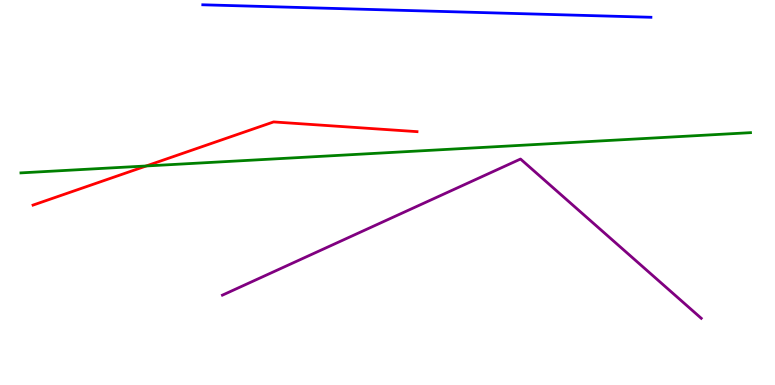[{'lines': ['blue', 'red'], 'intersections': []}, {'lines': ['green', 'red'], 'intersections': [{'x': 1.89, 'y': 5.69}]}, {'lines': ['purple', 'red'], 'intersections': []}, {'lines': ['blue', 'green'], 'intersections': []}, {'lines': ['blue', 'purple'], 'intersections': []}, {'lines': ['green', 'purple'], 'intersections': []}]